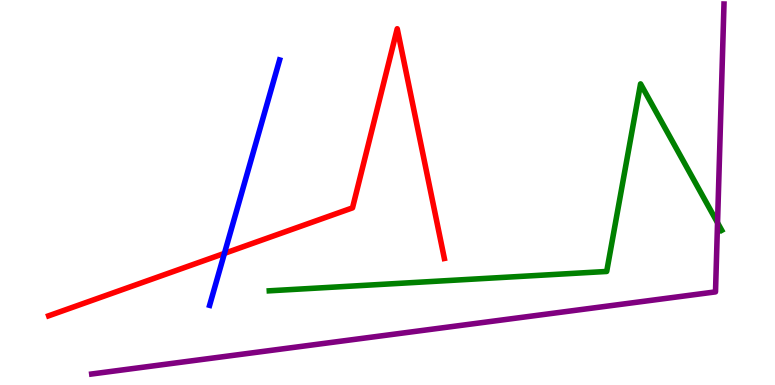[{'lines': ['blue', 'red'], 'intersections': [{'x': 2.9, 'y': 3.42}]}, {'lines': ['green', 'red'], 'intersections': []}, {'lines': ['purple', 'red'], 'intersections': []}, {'lines': ['blue', 'green'], 'intersections': []}, {'lines': ['blue', 'purple'], 'intersections': []}, {'lines': ['green', 'purple'], 'intersections': [{'x': 9.26, 'y': 4.21}]}]